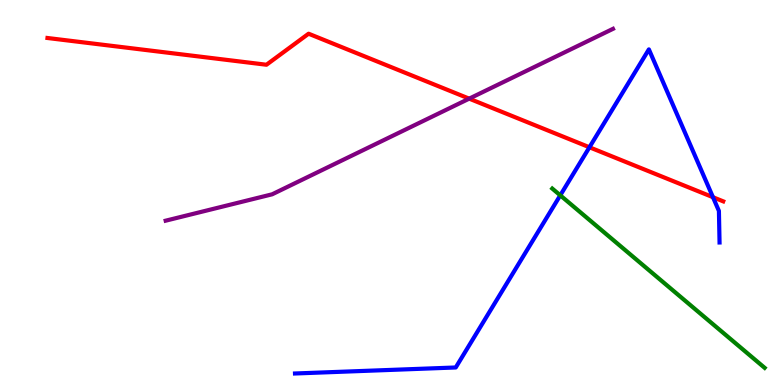[{'lines': ['blue', 'red'], 'intersections': [{'x': 7.61, 'y': 6.17}, {'x': 9.2, 'y': 4.88}]}, {'lines': ['green', 'red'], 'intersections': []}, {'lines': ['purple', 'red'], 'intersections': [{'x': 6.05, 'y': 7.44}]}, {'lines': ['blue', 'green'], 'intersections': [{'x': 7.23, 'y': 4.93}]}, {'lines': ['blue', 'purple'], 'intersections': []}, {'lines': ['green', 'purple'], 'intersections': []}]